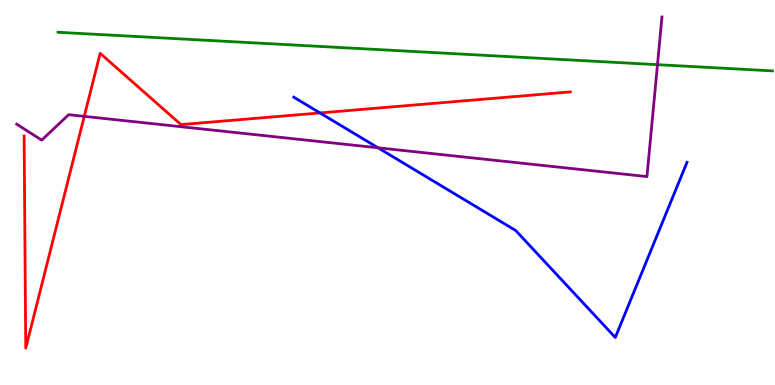[{'lines': ['blue', 'red'], 'intersections': [{'x': 4.13, 'y': 7.07}]}, {'lines': ['green', 'red'], 'intersections': []}, {'lines': ['purple', 'red'], 'intersections': [{'x': 1.09, 'y': 6.98}]}, {'lines': ['blue', 'green'], 'intersections': []}, {'lines': ['blue', 'purple'], 'intersections': [{'x': 4.88, 'y': 6.16}]}, {'lines': ['green', 'purple'], 'intersections': [{'x': 8.48, 'y': 8.32}]}]